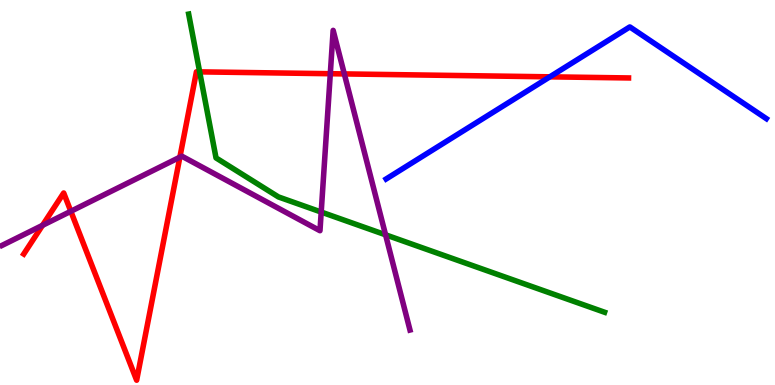[{'lines': ['blue', 'red'], 'intersections': [{'x': 7.09, 'y': 8.0}]}, {'lines': ['green', 'red'], 'intersections': [{'x': 2.58, 'y': 8.13}]}, {'lines': ['purple', 'red'], 'intersections': [{'x': 0.549, 'y': 4.15}, {'x': 0.914, 'y': 4.51}, {'x': 2.32, 'y': 5.92}, {'x': 4.26, 'y': 8.09}, {'x': 4.44, 'y': 8.08}]}, {'lines': ['blue', 'green'], 'intersections': []}, {'lines': ['blue', 'purple'], 'intersections': []}, {'lines': ['green', 'purple'], 'intersections': [{'x': 4.14, 'y': 4.49}, {'x': 4.97, 'y': 3.9}]}]